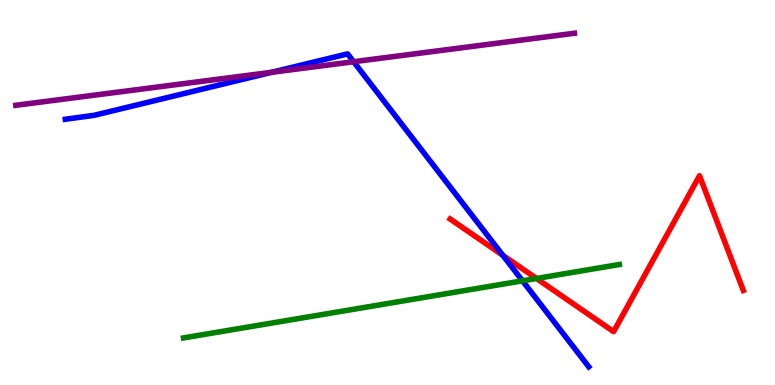[{'lines': ['blue', 'red'], 'intersections': [{'x': 6.49, 'y': 3.37}]}, {'lines': ['green', 'red'], 'intersections': [{'x': 6.92, 'y': 2.77}]}, {'lines': ['purple', 'red'], 'intersections': []}, {'lines': ['blue', 'green'], 'intersections': [{'x': 6.74, 'y': 2.71}]}, {'lines': ['blue', 'purple'], 'intersections': [{'x': 3.5, 'y': 8.12}, {'x': 4.56, 'y': 8.4}]}, {'lines': ['green', 'purple'], 'intersections': []}]